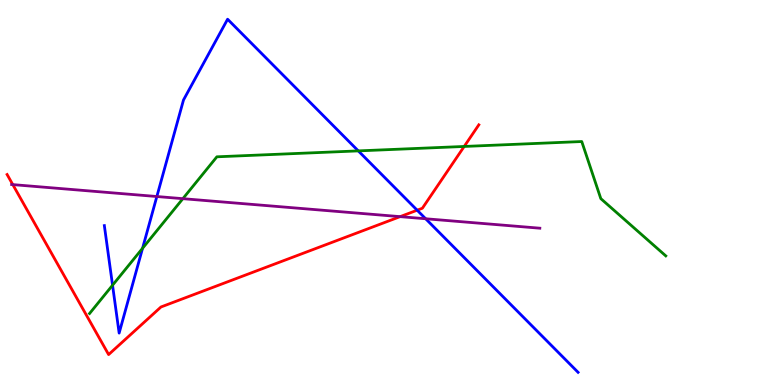[{'lines': ['blue', 'red'], 'intersections': [{'x': 5.38, 'y': 4.54}]}, {'lines': ['green', 'red'], 'intersections': [{'x': 5.99, 'y': 6.2}]}, {'lines': ['purple', 'red'], 'intersections': [{'x': 0.165, 'y': 5.2}, {'x': 5.16, 'y': 4.37}]}, {'lines': ['blue', 'green'], 'intersections': [{'x': 1.45, 'y': 2.59}, {'x': 1.84, 'y': 3.55}, {'x': 4.62, 'y': 6.08}]}, {'lines': ['blue', 'purple'], 'intersections': [{'x': 2.02, 'y': 4.9}, {'x': 5.49, 'y': 4.32}]}, {'lines': ['green', 'purple'], 'intersections': [{'x': 2.36, 'y': 4.84}]}]